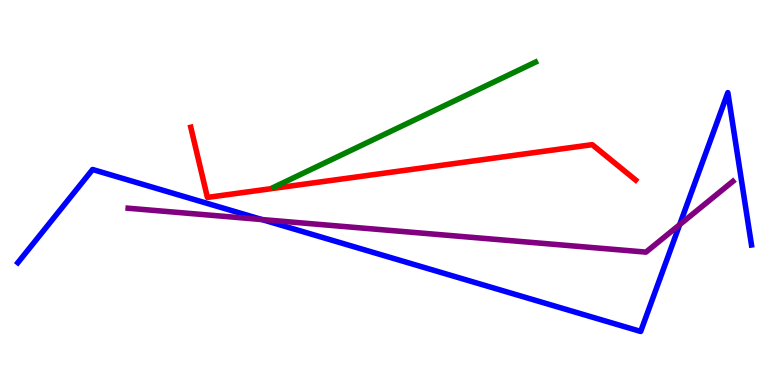[{'lines': ['blue', 'red'], 'intersections': []}, {'lines': ['green', 'red'], 'intersections': []}, {'lines': ['purple', 'red'], 'intersections': []}, {'lines': ['blue', 'green'], 'intersections': []}, {'lines': ['blue', 'purple'], 'intersections': [{'x': 3.38, 'y': 4.3}, {'x': 8.77, 'y': 4.16}]}, {'lines': ['green', 'purple'], 'intersections': []}]